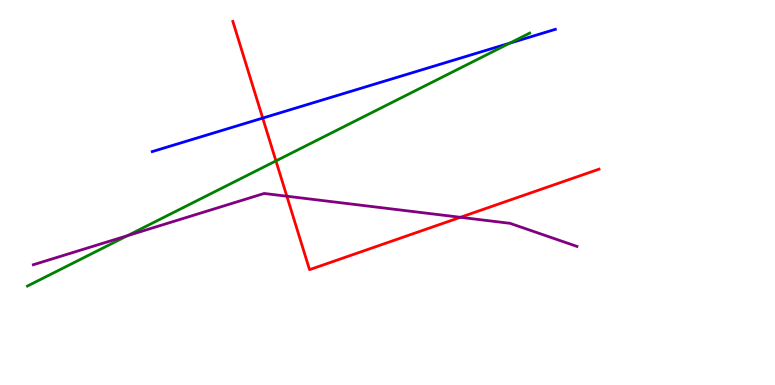[{'lines': ['blue', 'red'], 'intersections': [{'x': 3.39, 'y': 6.93}]}, {'lines': ['green', 'red'], 'intersections': [{'x': 3.56, 'y': 5.82}]}, {'lines': ['purple', 'red'], 'intersections': [{'x': 3.7, 'y': 4.9}, {'x': 5.94, 'y': 4.36}]}, {'lines': ['blue', 'green'], 'intersections': [{'x': 6.58, 'y': 8.88}]}, {'lines': ['blue', 'purple'], 'intersections': []}, {'lines': ['green', 'purple'], 'intersections': [{'x': 1.65, 'y': 3.88}]}]